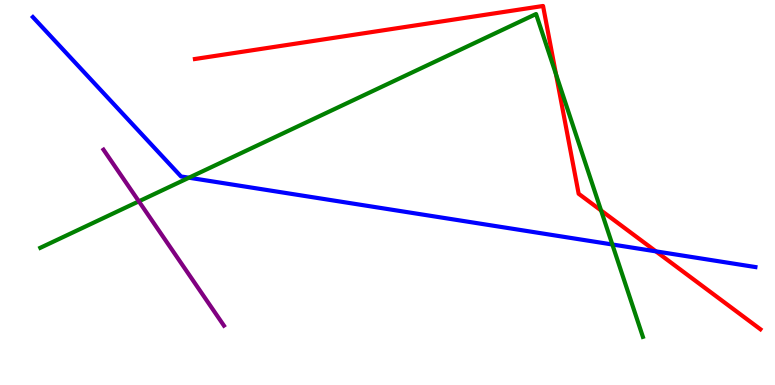[{'lines': ['blue', 'red'], 'intersections': [{'x': 8.46, 'y': 3.47}]}, {'lines': ['green', 'red'], 'intersections': [{'x': 7.17, 'y': 8.07}, {'x': 7.76, 'y': 4.53}]}, {'lines': ['purple', 'red'], 'intersections': []}, {'lines': ['blue', 'green'], 'intersections': [{'x': 2.44, 'y': 5.38}, {'x': 7.9, 'y': 3.65}]}, {'lines': ['blue', 'purple'], 'intersections': []}, {'lines': ['green', 'purple'], 'intersections': [{'x': 1.79, 'y': 4.77}]}]